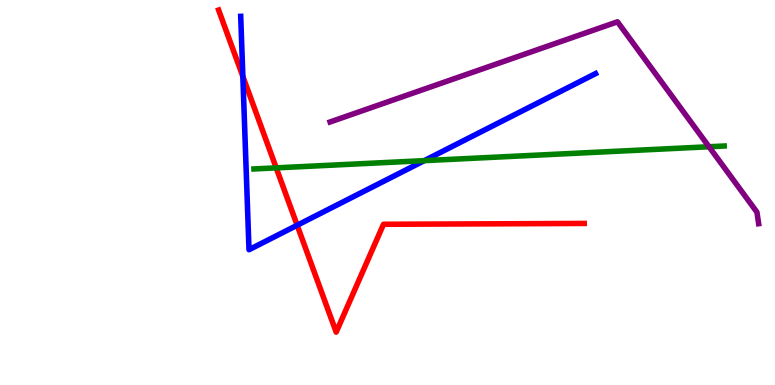[{'lines': ['blue', 'red'], 'intersections': [{'x': 3.13, 'y': 8.01}, {'x': 3.83, 'y': 4.15}]}, {'lines': ['green', 'red'], 'intersections': [{'x': 3.56, 'y': 5.64}]}, {'lines': ['purple', 'red'], 'intersections': []}, {'lines': ['blue', 'green'], 'intersections': [{'x': 5.47, 'y': 5.83}]}, {'lines': ['blue', 'purple'], 'intersections': []}, {'lines': ['green', 'purple'], 'intersections': [{'x': 9.15, 'y': 6.19}]}]